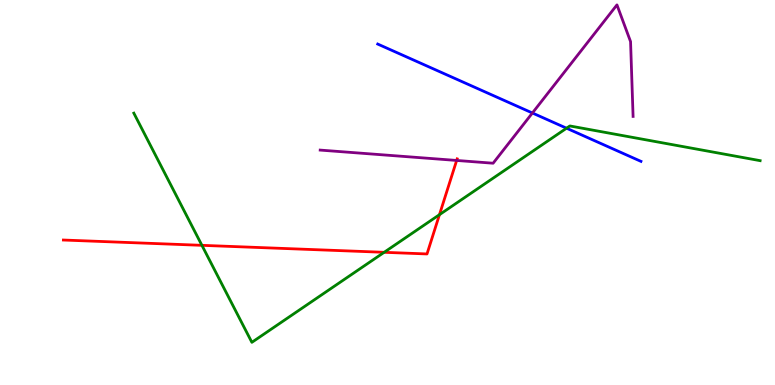[{'lines': ['blue', 'red'], 'intersections': []}, {'lines': ['green', 'red'], 'intersections': [{'x': 2.61, 'y': 3.63}, {'x': 4.96, 'y': 3.45}, {'x': 5.67, 'y': 4.42}]}, {'lines': ['purple', 'red'], 'intersections': [{'x': 5.89, 'y': 5.83}]}, {'lines': ['blue', 'green'], 'intersections': [{'x': 7.31, 'y': 6.67}]}, {'lines': ['blue', 'purple'], 'intersections': [{'x': 6.87, 'y': 7.07}]}, {'lines': ['green', 'purple'], 'intersections': []}]